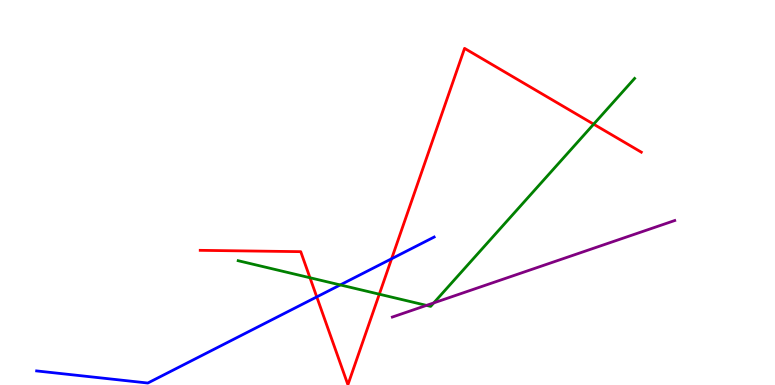[{'lines': ['blue', 'red'], 'intersections': [{'x': 4.09, 'y': 2.29}, {'x': 5.05, 'y': 3.28}]}, {'lines': ['green', 'red'], 'intersections': [{'x': 4.0, 'y': 2.79}, {'x': 4.89, 'y': 2.36}, {'x': 7.66, 'y': 6.77}]}, {'lines': ['purple', 'red'], 'intersections': []}, {'lines': ['blue', 'green'], 'intersections': [{'x': 4.39, 'y': 2.6}]}, {'lines': ['blue', 'purple'], 'intersections': []}, {'lines': ['green', 'purple'], 'intersections': [{'x': 5.5, 'y': 2.07}, {'x': 5.6, 'y': 2.13}]}]